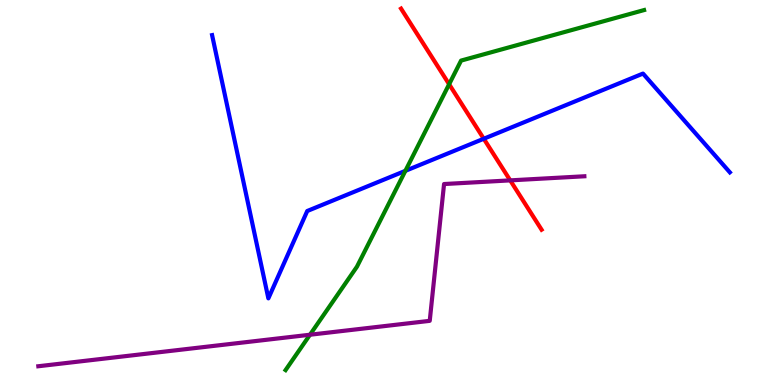[{'lines': ['blue', 'red'], 'intersections': [{'x': 6.24, 'y': 6.4}]}, {'lines': ['green', 'red'], 'intersections': [{'x': 5.8, 'y': 7.81}]}, {'lines': ['purple', 'red'], 'intersections': [{'x': 6.58, 'y': 5.31}]}, {'lines': ['blue', 'green'], 'intersections': [{'x': 5.23, 'y': 5.56}]}, {'lines': ['blue', 'purple'], 'intersections': []}, {'lines': ['green', 'purple'], 'intersections': [{'x': 4.0, 'y': 1.31}]}]